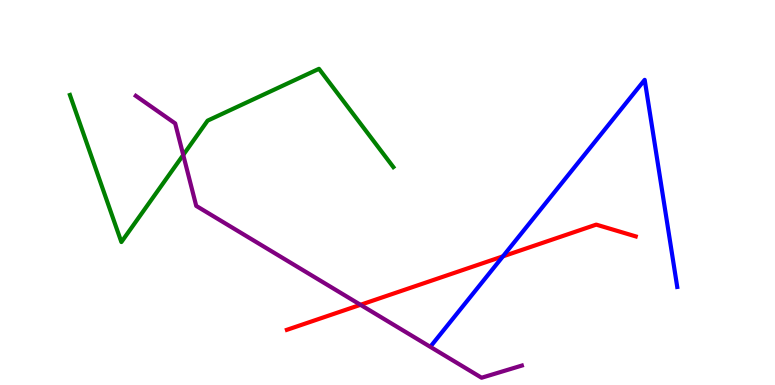[{'lines': ['blue', 'red'], 'intersections': [{'x': 6.49, 'y': 3.34}]}, {'lines': ['green', 'red'], 'intersections': []}, {'lines': ['purple', 'red'], 'intersections': [{'x': 4.65, 'y': 2.08}]}, {'lines': ['blue', 'green'], 'intersections': []}, {'lines': ['blue', 'purple'], 'intersections': []}, {'lines': ['green', 'purple'], 'intersections': [{'x': 2.36, 'y': 5.97}]}]